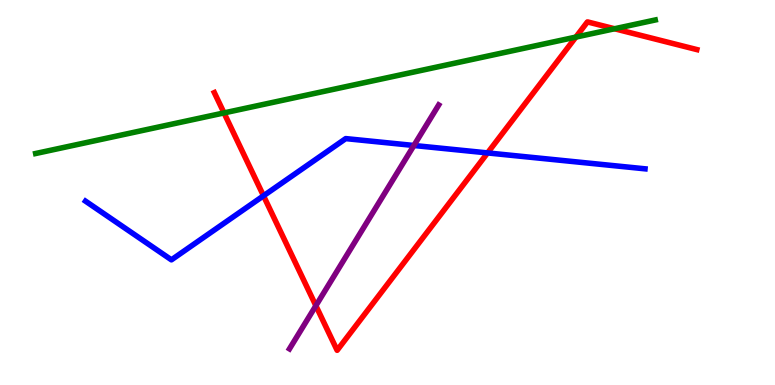[{'lines': ['blue', 'red'], 'intersections': [{'x': 3.4, 'y': 4.91}, {'x': 6.29, 'y': 6.03}]}, {'lines': ['green', 'red'], 'intersections': [{'x': 2.89, 'y': 7.07}, {'x': 7.43, 'y': 9.04}, {'x': 7.93, 'y': 9.25}]}, {'lines': ['purple', 'red'], 'intersections': [{'x': 4.08, 'y': 2.06}]}, {'lines': ['blue', 'green'], 'intersections': []}, {'lines': ['blue', 'purple'], 'intersections': [{'x': 5.34, 'y': 6.22}]}, {'lines': ['green', 'purple'], 'intersections': []}]